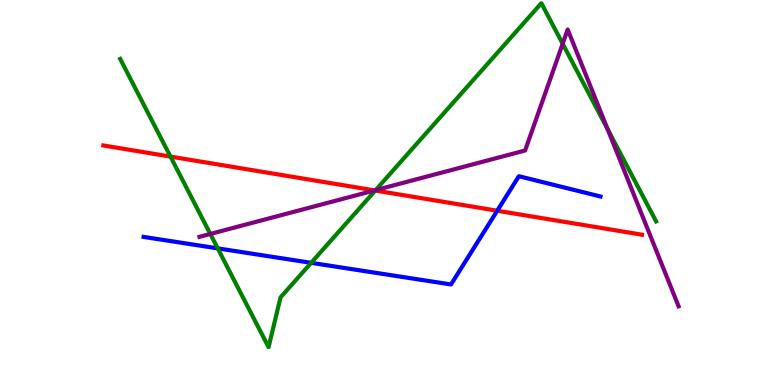[{'lines': ['blue', 'red'], 'intersections': [{'x': 6.42, 'y': 4.53}]}, {'lines': ['green', 'red'], 'intersections': [{'x': 2.2, 'y': 5.93}, {'x': 4.84, 'y': 5.05}]}, {'lines': ['purple', 'red'], 'intersections': [{'x': 4.83, 'y': 5.05}]}, {'lines': ['blue', 'green'], 'intersections': [{'x': 2.81, 'y': 3.55}, {'x': 4.01, 'y': 3.17}]}, {'lines': ['blue', 'purple'], 'intersections': []}, {'lines': ['green', 'purple'], 'intersections': [{'x': 2.71, 'y': 3.92}, {'x': 4.85, 'y': 5.06}, {'x': 7.26, 'y': 8.86}, {'x': 7.84, 'y': 6.65}]}]